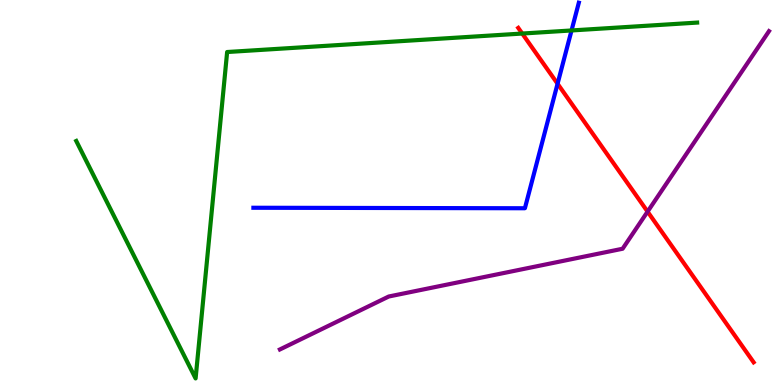[{'lines': ['blue', 'red'], 'intersections': [{'x': 7.19, 'y': 7.82}]}, {'lines': ['green', 'red'], 'intersections': [{'x': 6.74, 'y': 9.13}]}, {'lines': ['purple', 'red'], 'intersections': [{'x': 8.36, 'y': 4.5}]}, {'lines': ['blue', 'green'], 'intersections': [{'x': 7.37, 'y': 9.21}]}, {'lines': ['blue', 'purple'], 'intersections': []}, {'lines': ['green', 'purple'], 'intersections': []}]